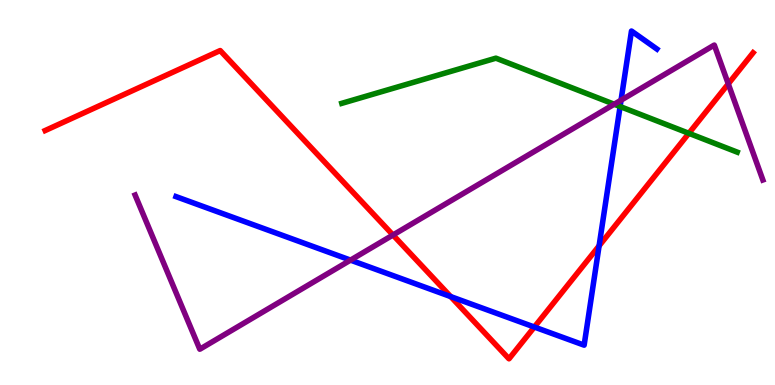[{'lines': ['blue', 'red'], 'intersections': [{'x': 5.82, 'y': 2.3}, {'x': 6.89, 'y': 1.51}, {'x': 7.73, 'y': 3.61}]}, {'lines': ['green', 'red'], 'intersections': [{'x': 8.89, 'y': 6.54}]}, {'lines': ['purple', 'red'], 'intersections': [{'x': 5.07, 'y': 3.9}, {'x': 9.4, 'y': 7.82}]}, {'lines': ['blue', 'green'], 'intersections': [{'x': 8.0, 'y': 7.23}]}, {'lines': ['blue', 'purple'], 'intersections': [{'x': 4.52, 'y': 3.24}, {'x': 8.01, 'y': 7.4}]}, {'lines': ['green', 'purple'], 'intersections': [{'x': 7.93, 'y': 7.29}]}]